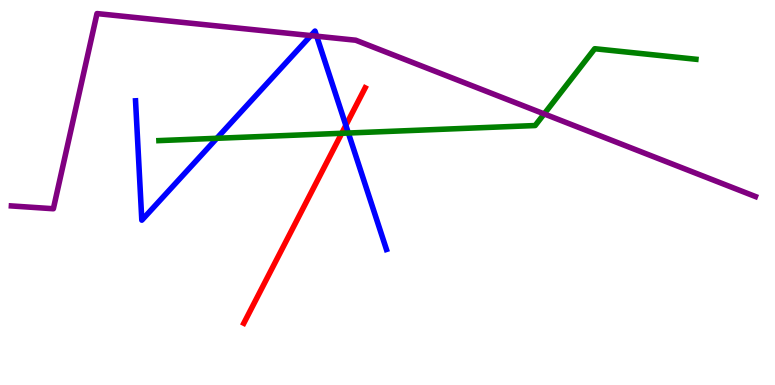[{'lines': ['blue', 'red'], 'intersections': [{'x': 4.46, 'y': 6.74}]}, {'lines': ['green', 'red'], 'intersections': [{'x': 4.41, 'y': 6.54}]}, {'lines': ['purple', 'red'], 'intersections': []}, {'lines': ['blue', 'green'], 'intersections': [{'x': 2.8, 'y': 6.41}, {'x': 4.49, 'y': 6.54}]}, {'lines': ['blue', 'purple'], 'intersections': [{'x': 4.01, 'y': 9.08}, {'x': 4.09, 'y': 9.06}]}, {'lines': ['green', 'purple'], 'intersections': [{'x': 7.02, 'y': 7.04}]}]